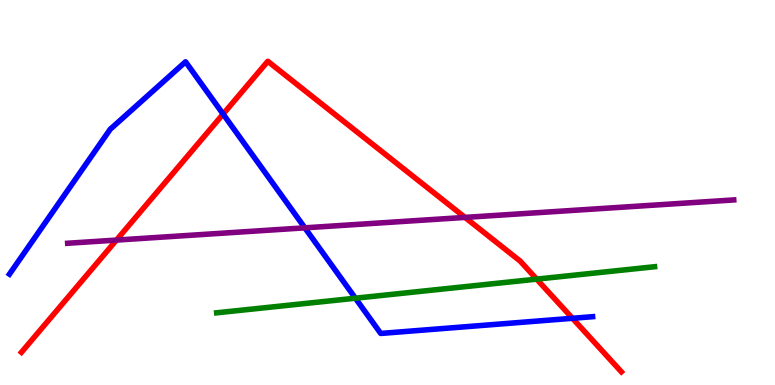[{'lines': ['blue', 'red'], 'intersections': [{'x': 2.88, 'y': 7.04}, {'x': 7.39, 'y': 1.73}]}, {'lines': ['green', 'red'], 'intersections': [{'x': 6.92, 'y': 2.75}]}, {'lines': ['purple', 'red'], 'intersections': [{'x': 1.5, 'y': 3.76}, {'x': 6.0, 'y': 4.35}]}, {'lines': ['blue', 'green'], 'intersections': [{'x': 4.59, 'y': 2.25}]}, {'lines': ['blue', 'purple'], 'intersections': [{'x': 3.93, 'y': 4.08}]}, {'lines': ['green', 'purple'], 'intersections': []}]